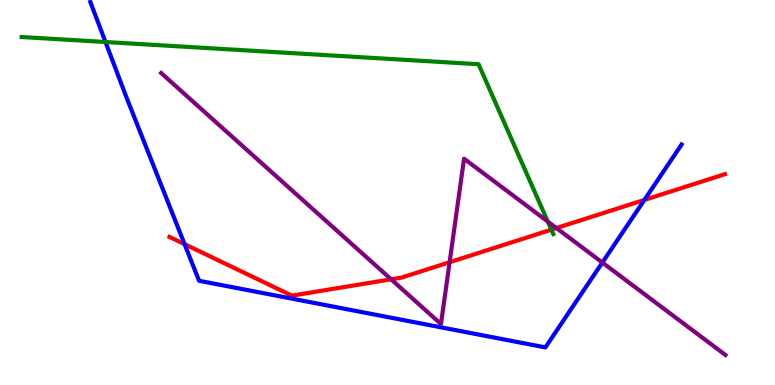[{'lines': ['blue', 'red'], 'intersections': [{'x': 2.38, 'y': 3.66}, {'x': 8.31, 'y': 4.81}]}, {'lines': ['green', 'red'], 'intersections': [{'x': 7.11, 'y': 4.03}]}, {'lines': ['purple', 'red'], 'intersections': [{'x': 5.05, 'y': 2.75}, {'x': 5.8, 'y': 3.19}, {'x': 7.18, 'y': 4.08}]}, {'lines': ['blue', 'green'], 'intersections': [{'x': 1.36, 'y': 8.91}]}, {'lines': ['blue', 'purple'], 'intersections': [{'x': 7.77, 'y': 3.18}]}, {'lines': ['green', 'purple'], 'intersections': [{'x': 7.07, 'y': 4.24}]}]